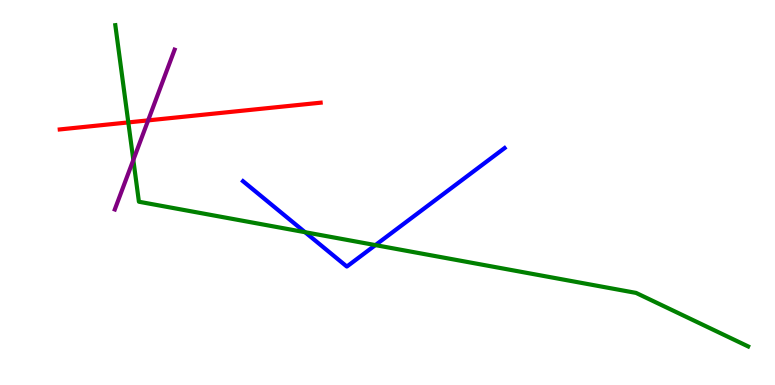[{'lines': ['blue', 'red'], 'intersections': []}, {'lines': ['green', 'red'], 'intersections': [{'x': 1.66, 'y': 6.82}]}, {'lines': ['purple', 'red'], 'intersections': [{'x': 1.91, 'y': 6.87}]}, {'lines': ['blue', 'green'], 'intersections': [{'x': 3.94, 'y': 3.97}, {'x': 4.84, 'y': 3.63}]}, {'lines': ['blue', 'purple'], 'intersections': []}, {'lines': ['green', 'purple'], 'intersections': [{'x': 1.72, 'y': 5.85}]}]